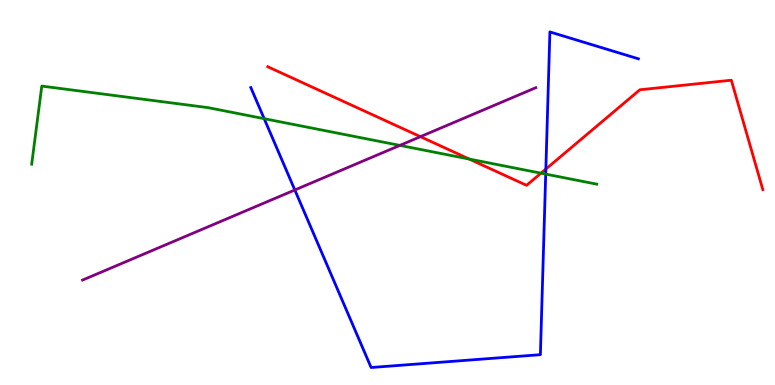[{'lines': ['blue', 'red'], 'intersections': [{'x': 7.04, 'y': 5.61}]}, {'lines': ['green', 'red'], 'intersections': [{'x': 6.05, 'y': 5.87}, {'x': 6.98, 'y': 5.5}]}, {'lines': ['purple', 'red'], 'intersections': [{'x': 5.42, 'y': 6.45}]}, {'lines': ['blue', 'green'], 'intersections': [{'x': 3.41, 'y': 6.92}, {'x': 7.04, 'y': 5.48}]}, {'lines': ['blue', 'purple'], 'intersections': [{'x': 3.8, 'y': 5.07}]}, {'lines': ['green', 'purple'], 'intersections': [{'x': 5.16, 'y': 6.22}]}]